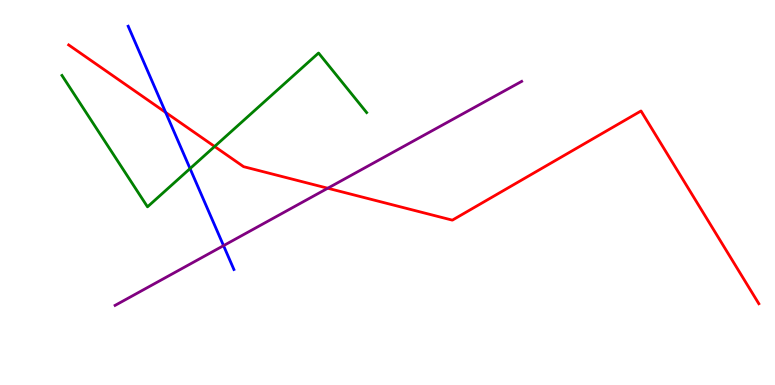[{'lines': ['blue', 'red'], 'intersections': [{'x': 2.14, 'y': 7.08}]}, {'lines': ['green', 'red'], 'intersections': [{'x': 2.77, 'y': 6.2}]}, {'lines': ['purple', 'red'], 'intersections': [{'x': 4.23, 'y': 5.11}]}, {'lines': ['blue', 'green'], 'intersections': [{'x': 2.45, 'y': 5.62}]}, {'lines': ['blue', 'purple'], 'intersections': [{'x': 2.88, 'y': 3.62}]}, {'lines': ['green', 'purple'], 'intersections': []}]